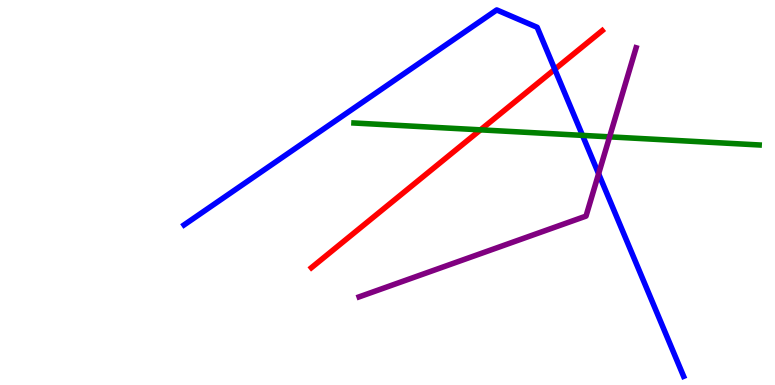[{'lines': ['blue', 'red'], 'intersections': [{'x': 7.16, 'y': 8.2}]}, {'lines': ['green', 'red'], 'intersections': [{'x': 6.2, 'y': 6.63}]}, {'lines': ['purple', 'red'], 'intersections': []}, {'lines': ['blue', 'green'], 'intersections': [{'x': 7.52, 'y': 6.48}]}, {'lines': ['blue', 'purple'], 'intersections': [{'x': 7.72, 'y': 5.49}]}, {'lines': ['green', 'purple'], 'intersections': [{'x': 7.87, 'y': 6.45}]}]